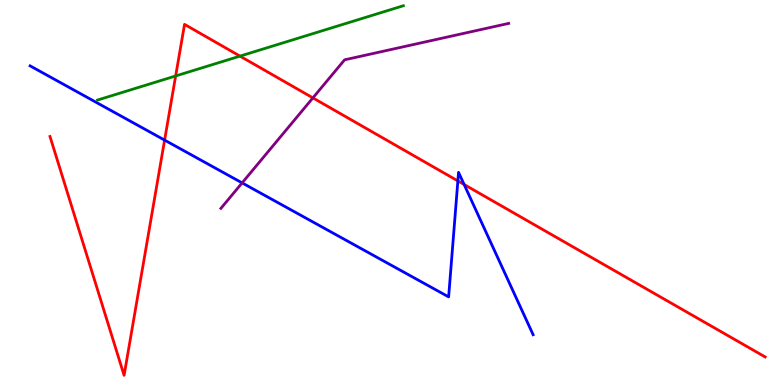[{'lines': ['blue', 'red'], 'intersections': [{'x': 2.12, 'y': 6.36}, {'x': 5.91, 'y': 5.3}, {'x': 5.99, 'y': 5.21}]}, {'lines': ['green', 'red'], 'intersections': [{'x': 2.27, 'y': 8.03}, {'x': 3.1, 'y': 8.54}]}, {'lines': ['purple', 'red'], 'intersections': [{'x': 4.04, 'y': 7.46}]}, {'lines': ['blue', 'green'], 'intersections': []}, {'lines': ['blue', 'purple'], 'intersections': [{'x': 3.12, 'y': 5.25}]}, {'lines': ['green', 'purple'], 'intersections': []}]